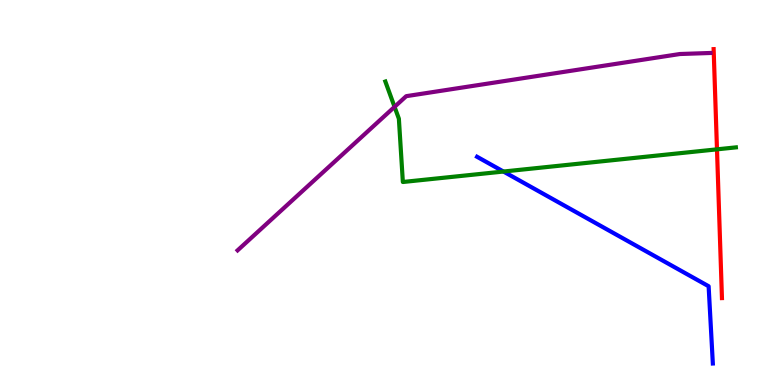[{'lines': ['blue', 'red'], 'intersections': []}, {'lines': ['green', 'red'], 'intersections': [{'x': 9.25, 'y': 6.12}]}, {'lines': ['purple', 'red'], 'intersections': []}, {'lines': ['blue', 'green'], 'intersections': [{'x': 6.5, 'y': 5.54}]}, {'lines': ['blue', 'purple'], 'intersections': []}, {'lines': ['green', 'purple'], 'intersections': [{'x': 5.09, 'y': 7.22}]}]